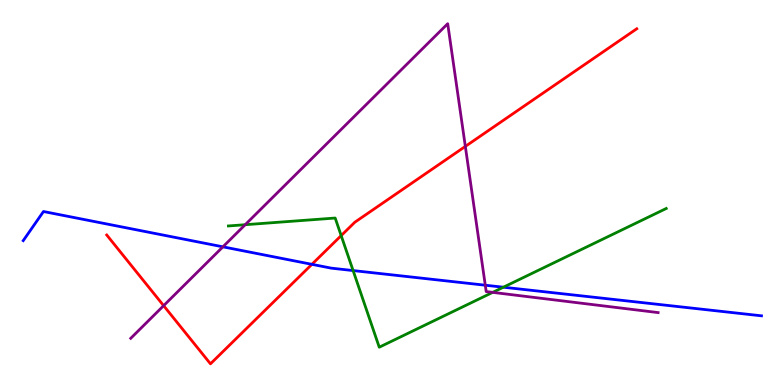[{'lines': ['blue', 'red'], 'intersections': [{'x': 4.02, 'y': 3.13}]}, {'lines': ['green', 'red'], 'intersections': [{'x': 4.4, 'y': 3.88}]}, {'lines': ['purple', 'red'], 'intersections': [{'x': 2.11, 'y': 2.06}, {'x': 6.0, 'y': 6.2}]}, {'lines': ['blue', 'green'], 'intersections': [{'x': 4.56, 'y': 2.97}, {'x': 6.49, 'y': 2.54}]}, {'lines': ['blue', 'purple'], 'intersections': [{'x': 2.88, 'y': 3.59}, {'x': 6.26, 'y': 2.59}]}, {'lines': ['green', 'purple'], 'intersections': [{'x': 3.16, 'y': 4.16}, {'x': 6.36, 'y': 2.41}]}]